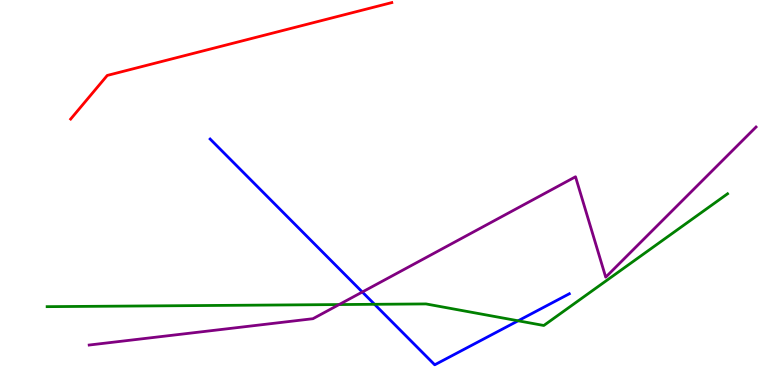[{'lines': ['blue', 'red'], 'intersections': []}, {'lines': ['green', 'red'], 'intersections': []}, {'lines': ['purple', 'red'], 'intersections': []}, {'lines': ['blue', 'green'], 'intersections': [{'x': 4.83, 'y': 2.1}, {'x': 6.69, 'y': 1.67}]}, {'lines': ['blue', 'purple'], 'intersections': [{'x': 4.68, 'y': 2.42}]}, {'lines': ['green', 'purple'], 'intersections': [{'x': 4.38, 'y': 2.09}]}]